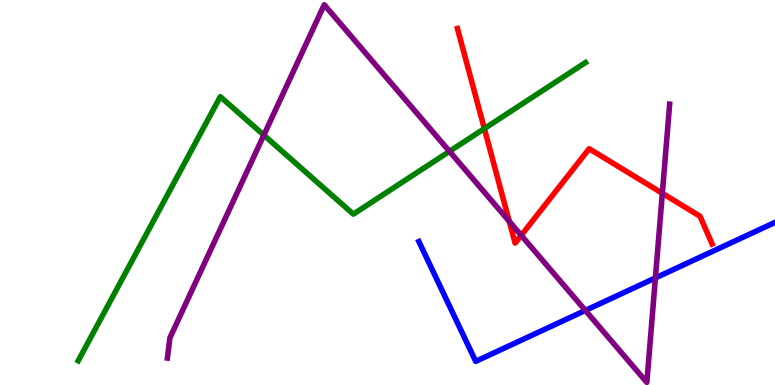[{'lines': ['blue', 'red'], 'intersections': []}, {'lines': ['green', 'red'], 'intersections': [{'x': 6.25, 'y': 6.66}]}, {'lines': ['purple', 'red'], 'intersections': [{'x': 6.57, 'y': 4.25}, {'x': 6.73, 'y': 3.89}, {'x': 8.55, 'y': 4.98}]}, {'lines': ['blue', 'green'], 'intersections': []}, {'lines': ['blue', 'purple'], 'intersections': [{'x': 7.55, 'y': 1.94}, {'x': 8.46, 'y': 2.78}]}, {'lines': ['green', 'purple'], 'intersections': [{'x': 3.4, 'y': 6.49}, {'x': 5.8, 'y': 6.07}]}]